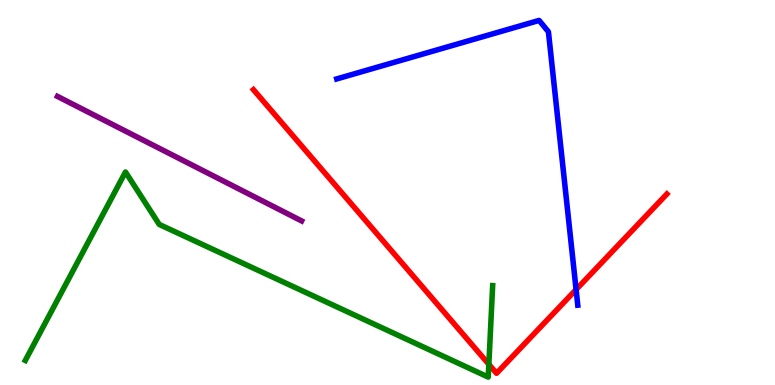[{'lines': ['blue', 'red'], 'intersections': [{'x': 7.43, 'y': 2.48}]}, {'lines': ['green', 'red'], 'intersections': [{'x': 6.31, 'y': 0.537}]}, {'lines': ['purple', 'red'], 'intersections': []}, {'lines': ['blue', 'green'], 'intersections': []}, {'lines': ['blue', 'purple'], 'intersections': []}, {'lines': ['green', 'purple'], 'intersections': []}]